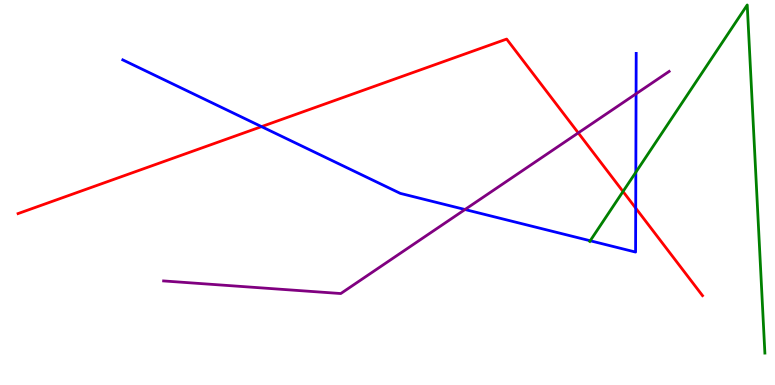[{'lines': ['blue', 'red'], 'intersections': [{'x': 3.37, 'y': 6.71}, {'x': 8.2, 'y': 4.59}]}, {'lines': ['green', 'red'], 'intersections': [{'x': 8.04, 'y': 5.03}]}, {'lines': ['purple', 'red'], 'intersections': [{'x': 7.46, 'y': 6.55}]}, {'lines': ['blue', 'green'], 'intersections': [{'x': 7.62, 'y': 3.75}, {'x': 8.2, 'y': 5.53}]}, {'lines': ['blue', 'purple'], 'intersections': [{'x': 6.0, 'y': 4.56}, {'x': 8.21, 'y': 7.56}]}, {'lines': ['green', 'purple'], 'intersections': []}]